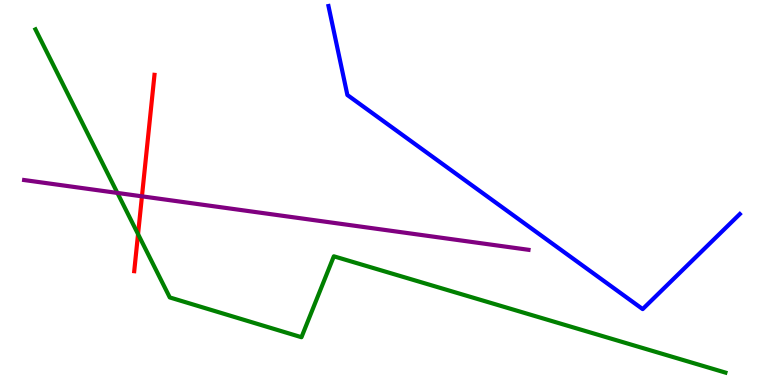[{'lines': ['blue', 'red'], 'intersections': []}, {'lines': ['green', 'red'], 'intersections': [{'x': 1.78, 'y': 3.92}]}, {'lines': ['purple', 'red'], 'intersections': [{'x': 1.83, 'y': 4.9}]}, {'lines': ['blue', 'green'], 'intersections': []}, {'lines': ['blue', 'purple'], 'intersections': []}, {'lines': ['green', 'purple'], 'intersections': [{'x': 1.51, 'y': 4.99}]}]